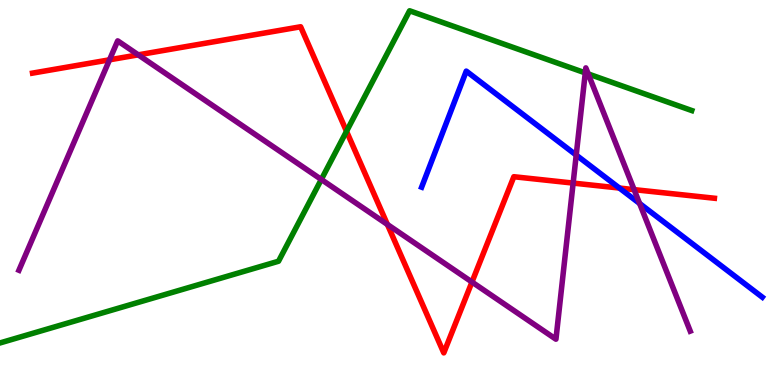[{'lines': ['blue', 'red'], 'intersections': [{'x': 7.99, 'y': 5.12}]}, {'lines': ['green', 'red'], 'intersections': [{'x': 4.47, 'y': 6.59}]}, {'lines': ['purple', 'red'], 'intersections': [{'x': 1.41, 'y': 8.45}, {'x': 1.78, 'y': 8.58}, {'x': 5.0, 'y': 4.17}, {'x': 6.09, 'y': 2.67}, {'x': 7.4, 'y': 5.24}, {'x': 8.18, 'y': 5.07}]}, {'lines': ['blue', 'green'], 'intersections': []}, {'lines': ['blue', 'purple'], 'intersections': [{'x': 7.44, 'y': 5.97}, {'x': 8.25, 'y': 4.71}]}, {'lines': ['green', 'purple'], 'intersections': [{'x': 4.15, 'y': 5.34}, {'x': 7.55, 'y': 8.11}, {'x': 7.59, 'y': 8.08}]}]